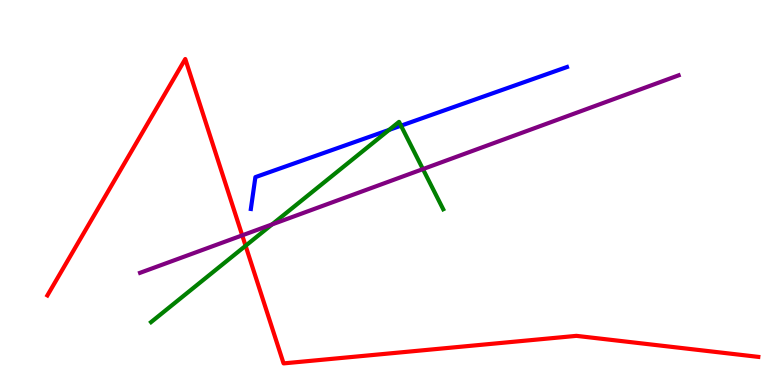[{'lines': ['blue', 'red'], 'intersections': []}, {'lines': ['green', 'red'], 'intersections': [{'x': 3.17, 'y': 3.62}]}, {'lines': ['purple', 'red'], 'intersections': [{'x': 3.13, 'y': 3.89}]}, {'lines': ['blue', 'green'], 'intersections': [{'x': 5.02, 'y': 6.63}, {'x': 5.17, 'y': 6.74}]}, {'lines': ['blue', 'purple'], 'intersections': []}, {'lines': ['green', 'purple'], 'intersections': [{'x': 3.51, 'y': 4.17}, {'x': 5.46, 'y': 5.61}]}]